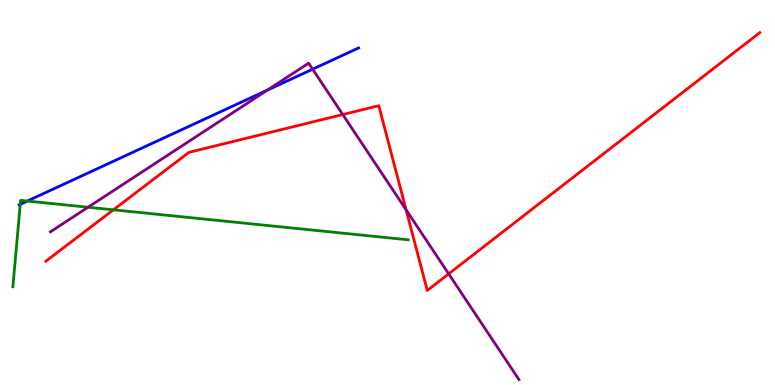[{'lines': ['blue', 'red'], 'intersections': []}, {'lines': ['green', 'red'], 'intersections': [{'x': 1.46, 'y': 4.55}]}, {'lines': ['purple', 'red'], 'intersections': [{'x': 4.42, 'y': 7.02}, {'x': 5.24, 'y': 4.55}, {'x': 5.79, 'y': 2.89}]}, {'lines': ['blue', 'green'], 'intersections': [{'x': 0.261, 'y': 4.69}, {'x': 0.353, 'y': 4.78}]}, {'lines': ['blue', 'purple'], 'intersections': [{'x': 3.45, 'y': 7.66}, {'x': 4.03, 'y': 8.2}]}, {'lines': ['green', 'purple'], 'intersections': [{'x': 1.14, 'y': 4.62}]}]